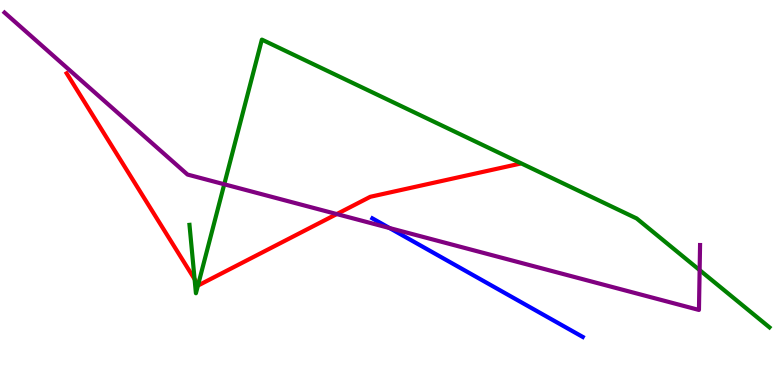[{'lines': ['blue', 'red'], 'intersections': []}, {'lines': ['green', 'red'], 'intersections': [{'x': 2.51, 'y': 2.75}, {'x': 2.56, 'y': 2.6}]}, {'lines': ['purple', 'red'], 'intersections': [{'x': 4.35, 'y': 4.44}]}, {'lines': ['blue', 'green'], 'intersections': []}, {'lines': ['blue', 'purple'], 'intersections': [{'x': 5.03, 'y': 4.08}]}, {'lines': ['green', 'purple'], 'intersections': [{'x': 2.89, 'y': 5.21}, {'x': 9.03, 'y': 2.98}]}]